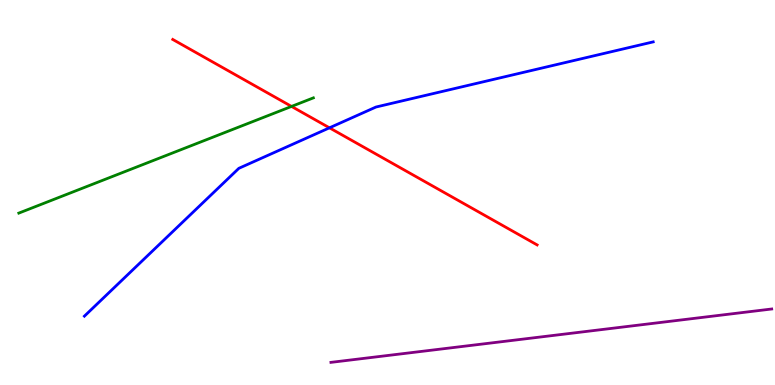[{'lines': ['blue', 'red'], 'intersections': [{'x': 4.25, 'y': 6.68}]}, {'lines': ['green', 'red'], 'intersections': [{'x': 3.76, 'y': 7.24}]}, {'lines': ['purple', 'red'], 'intersections': []}, {'lines': ['blue', 'green'], 'intersections': []}, {'lines': ['blue', 'purple'], 'intersections': []}, {'lines': ['green', 'purple'], 'intersections': []}]